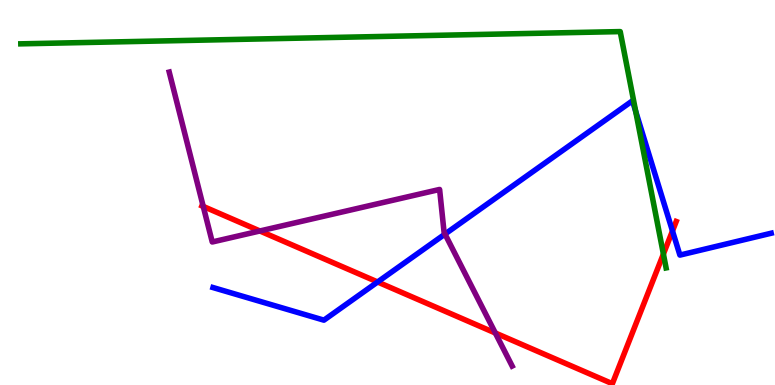[{'lines': ['blue', 'red'], 'intersections': [{'x': 4.87, 'y': 2.68}, {'x': 8.68, 'y': 4.0}]}, {'lines': ['green', 'red'], 'intersections': [{'x': 8.56, 'y': 3.4}]}, {'lines': ['purple', 'red'], 'intersections': [{'x': 2.62, 'y': 4.64}, {'x': 3.35, 'y': 4.0}, {'x': 6.39, 'y': 1.35}]}, {'lines': ['blue', 'green'], 'intersections': [{'x': 8.2, 'y': 7.11}]}, {'lines': ['blue', 'purple'], 'intersections': [{'x': 5.74, 'y': 3.92}]}, {'lines': ['green', 'purple'], 'intersections': []}]